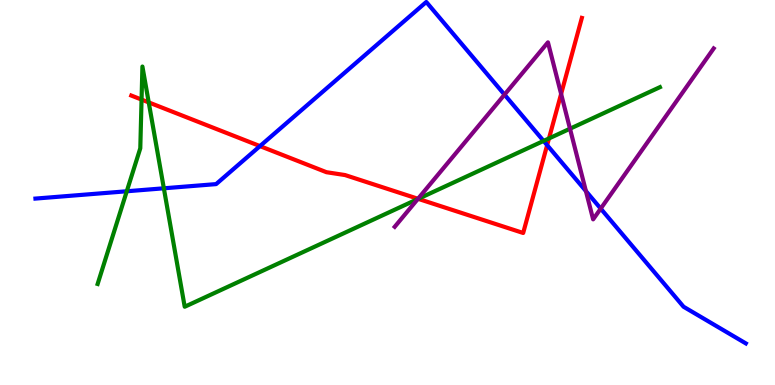[{'lines': ['blue', 'red'], 'intersections': [{'x': 3.35, 'y': 6.21}, {'x': 7.06, 'y': 6.23}]}, {'lines': ['green', 'red'], 'intersections': [{'x': 1.83, 'y': 7.41}, {'x': 1.92, 'y': 7.34}, {'x': 5.4, 'y': 4.84}, {'x': 7.08, 'y': 6.4}]}, {'lines': ['purple', 'red'], 'intersections': [{'x': 5.39, 'y': 4.84}, {'x': 7.24, 'y': 7.56}]}, {'lines': ['blue', 'green'], 'intersections': [{'x': 1.64, 'y': 5.03}, {'x': 2.11, 'y': 5.11}, {'x': 7.01, 'y': 6.34}]}, {'lines': ['blue', 'purple'], 'intersections': [{'x': 6.51, 'y': 7.54}, {'x': 7.56, 'y': 5.04}, {'x': 7.75, 'y': 4.58}]}, {'lines': ['green', 'purple'], 'intersections': [{'x': 5.39, 'y': 4.83}, {'x': 7.35, 'y': 6.66}]}]